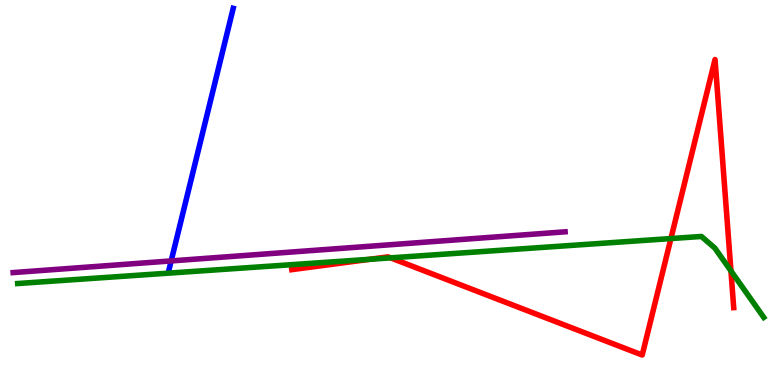[{'lines': ['blue', 'red'], 'intersections': []}, {'lines': ['green', 'red'], 'intersections': [{'x': 4.77, 'y': 3.27}, {'x': 5.04, 'y': 3.3}, {'x': 8.66, 'y': 3.8}, {'x': 9.43, 'y': 2.96}]}, {'lines': ['purple', 'red'], 'intersections': []}, {'lines': ['blue', 'green'], 'intersections': []}, {'lines': ['blue', 'purple'], 'intersections': [{'x': 2.21, 'y': 3.22}]}, {'lines': ['green', 'purple'], 'intersections': []}]